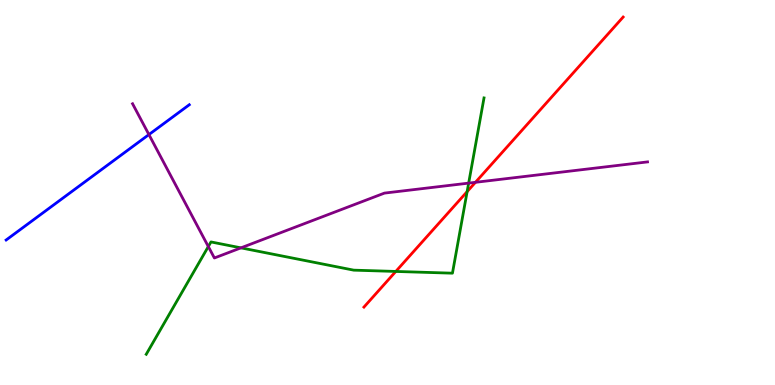[{'lines': ['blue', 'red'], 'intersections': []}, {'lines': ['green', 'red'], 'intersections': [{'x': 5.11, 'y': 2.95}, {'x': 6.03, 'y': 5.02}]}, {'lines': ['purple', 'red'], 'intersections': [{'x': 6.13, 'y': 5.26}]}, {'lines': ['blue', 'green'], 'intersections': []}, {'lines': ['blue', 'purple'], 'intersections': [{'x': 1.92, 'y': 6.5}]}, {'lines': ['green', 'purple'], 'intersections': [{'x': 2.69, 'y': 3.6}, {'x': 3.11, 'y': 3.56}, {'x': 6.05, 'y': 5.24}]}]